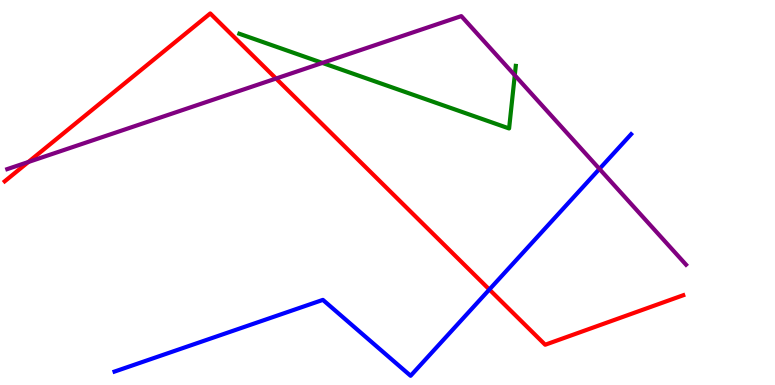[{'lines': ['blue', 'red'], 'intersections': [{'x': 6.31, 'y': 2.48}]}, {'lines': ['green', 'red'], 'intersections': []}, {'lines': ['purple', 'red'], 'intersections': [{'x': 0.366, 'y': 5.79}, {'x': 3.56, 'y': 7.96}]}, {'lines': ['blue', 'green'], 'intersections': []}, {'lines': ['blue', 'purple'], 'intersections': [{'x': 7.73, 'y': 5.61}]}, {'lines': ['green', 'purple'], 'intersections': [{'x': 4.16, 'y': 8.37}, {'x': 6.64, 'y': 8.05}]}]